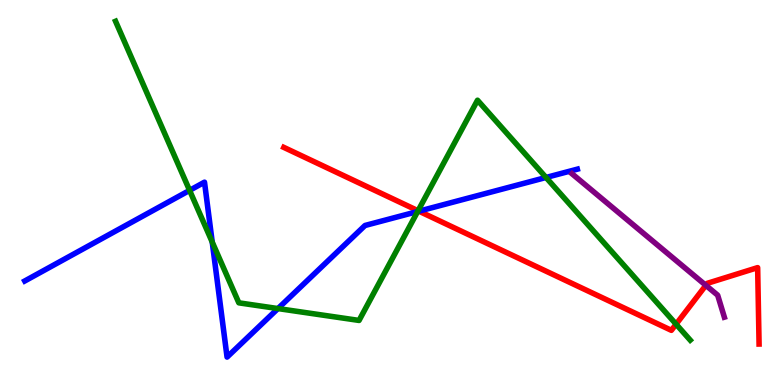[{'lines': ['blue', 'red'], 'intersections': [{'x': 5.41, 'y': 4.51}]}, {'lines': ['green', 'red'], 'intersections': [{'x': 5.39, 'y': 4.53}, {'x': 8.72, 'y': 1.58}]}, {'lines': ['purple', 'red'], 'intersections': [{'x': 9.11, 'y': 2.59}]}, {'lines': ['blue', 'green'], 'intersections': [{'x': 2.45, 'y': 5.06}, {'x': 2.74, 'y': 3.71}, {'x': 3.59, 'y': 1.99}, {'x': 5.39, 'y': 4.51}, {'x': 7.05, 'y': 5.39}]}, {'lines': ['blue', 'purple'], 'intersections': []}, {'lines': ['green', 'purple'], 'intersections': []}]